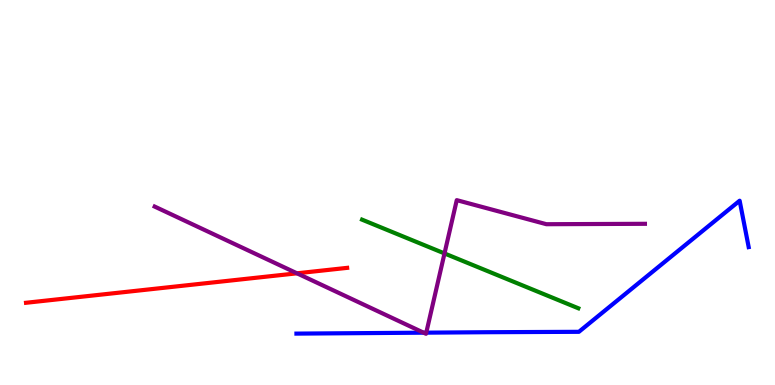[{'lines': ['blue', 'red'], 'intersections': []}, {'lines': ['green', 'red'], 'intersections': []}, {'lines': ['purple', 'red'], 'intersections': [{'x': 3.83, 'y': 2.9}]}, {'lines': ['blue', 'green'], 'intersections': []}, {'lines': ['blue', 'purple'], 'intersections': [{'x': 5.47, 'y': 1.36}, {'x': 5.5, 'y': 1.36}]}, {'lines': ['green', 'purple'], 'intersections': [{'x': 5.74, 'y': 3.42}]}]